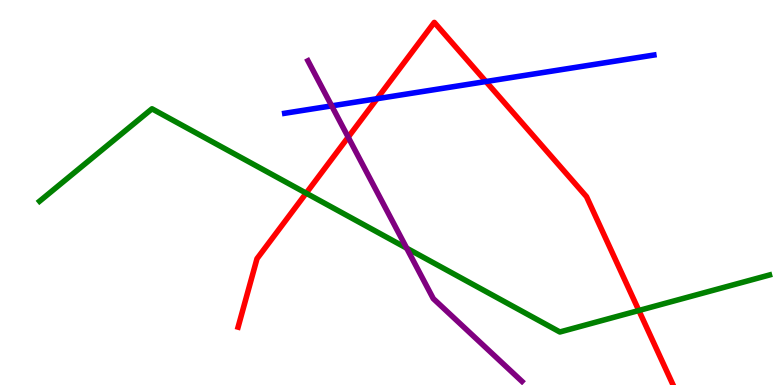[{'lines': ['blue', 'red'], 'intersections': [{'x': 4.87, 'y': 7.44}, {'x': 6.27, 'y': 7.88}]}, {'lines': ['green', 'red'], 'intersections': [{'x': 3.95, 'y': 4.98}, {'x': 8.24, 'y': 1.94}]}, {'lines': ['purple', 'red'], 'intersections': [{'x': 4.49, 'y': 6.44}]}, {'lines': ['blue', 'green'], 'intersections': []}, {'lines': ['blue', 'purple'], 'intersections': [{'x': 4.28, 'y': 7.25}]}, {'lines': ['green', 'purple'], 'intersections': [{'x': 5.25, 'y': 3.55}]}]